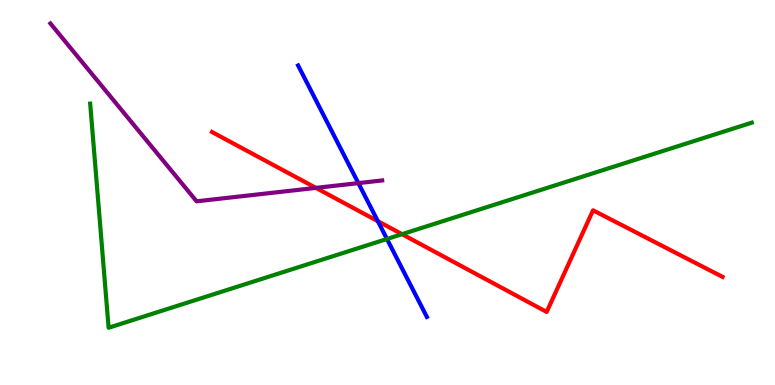[{'lines': ['blue', 'red'], 'intersections': [{'x': 4.88, 'y': 4.26}]}, {'lines': ['green', 'red'], 'intersections': [{'x': 5.19, 'y': 3.92}]}, {'lines': ['purple', 'red'], 'intersections': [{'x': 4.08, 'y': 5.12}]}, {'lines': ['blue', 'green'], 'intersections': [{'x': 4.99, 'y': 3.79}]}, {'lines': ['blue', 'purple'], 'intersections': [{'x': 4.62, 'y': 5.24}]}, {'lines': ['green', 'purple'], 'intersections': []}]